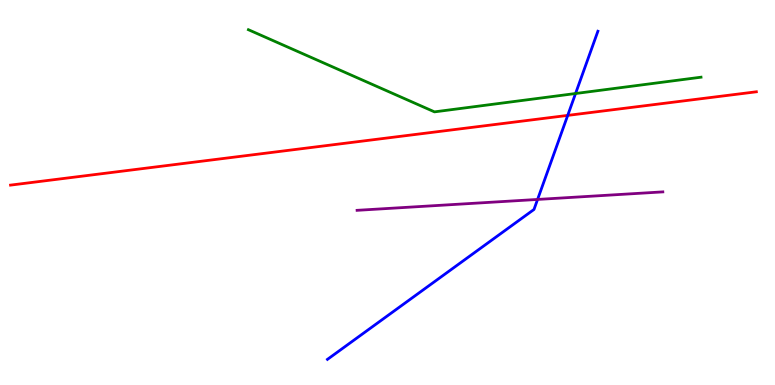[{'lines': ['blue', 'red'], 'intersections': [{'x': 7.33, 'y': 7.0}]}, {'lines': ['green', 'red'], 'intersections': []}, {'lines': ['purple', 'red'], 'intersections': []}, {'lines': ['blue', 'green'], 'intersections': [{'x': 7.43, 'y': 7.57}]}, {'lines': ['blue', 'purple'], 'intersections': [{'x': 6.94, 'y': 4.82}]}, {'lines': ['green', 'purple'], 'intersections': []}]